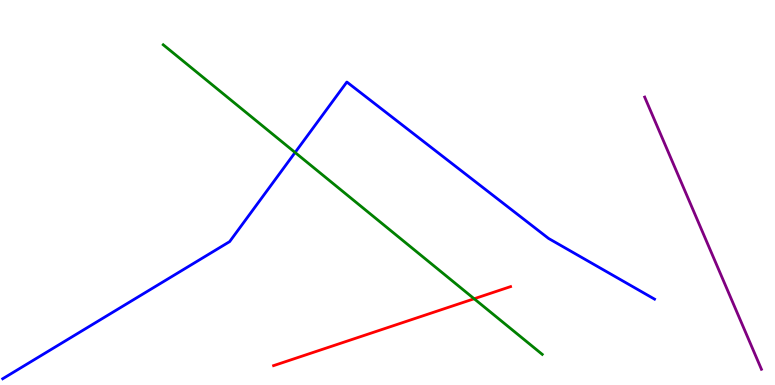[{'lines': ['blue', 'red'], 'intersections': []}, {'lines': ['green', 'red'], 'intersections': [{'x': 6.12, 'y': 2.24}]}, {'lines': ['purple', 'red'], 'intersections': []}, {'lines': ['blue', 'green'], 'intersections': [{'x': 3.81, 'y': 6.04}]}, {'lines': ['blue', 'purple'], 'intersections': []}, {'lines': ['green', 'purple'], 'intersections': []}]